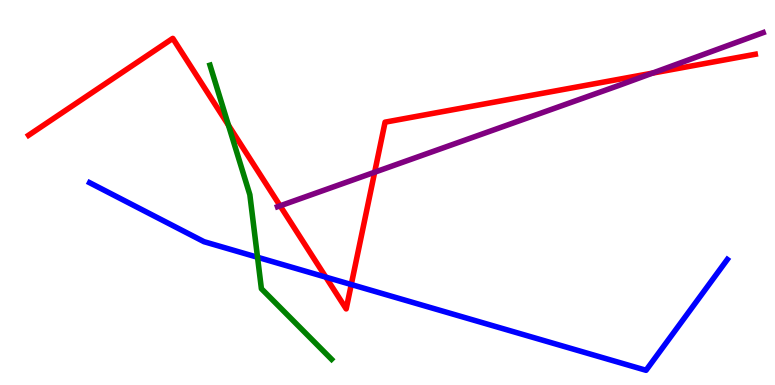[{'lines': ['blue', 'red'], 'intersections': [{'x': 4.2, 'y': 2.8}, {'x': 4.53, 'y': 2.61}]}, {'lines': ['green', 'red'], 'intersections': [{'x': 2.95, 'y': 6.75}]}, {'lines': ['purple', 'red'], 'intersections': [{'x': 3.61, 'y': 4.65}, {'x': 4.83, 'y': 5.53}, {'x': 8.42, 'y': 8.1}]}, {'lines': ['blue', 'green'], 'intersections': [{'x': 3.32, 'y': 3.32}]}, {'lines': ['blue', 'purple'], 'intersections': []}, {'lines': ['green', 'purple'], 'intersections': []}]